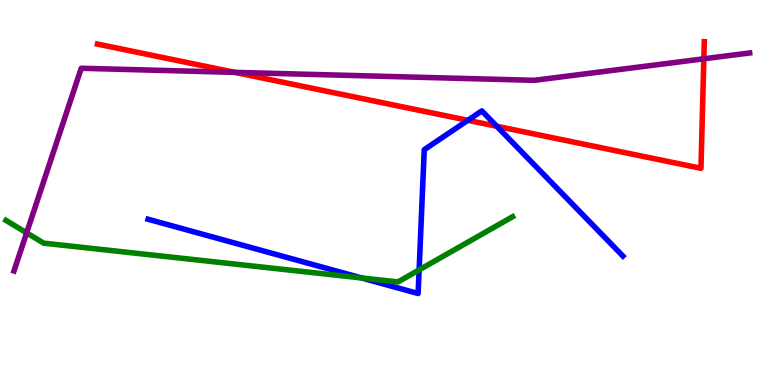[{'lines': ['blue', 'red'], 'intersections': [{'x': 6.04, 'y': 6.88}, {'x': 6.41, 'y': 6.72}]}, {'lines': ['green', 'red'], 'intersections': []}, {'lines': ['purple', 'red'], 'intersections': [{'x': 3.03, 'y': 8.12}, {'x': 9.08, 'y': 8.47}]}, {'lines': ['blue', 'green'], 'intersections': [{'x': 4.67, 'y': 2.78}, {'x': 5.41, 'y': 2.99}]}, {'lines': ['blue', 'purple'], 'intersections': []}, {'lines': ['green', 'purple'], 'intersections': [{'x': 0.344, 'y': 3.95}]}]